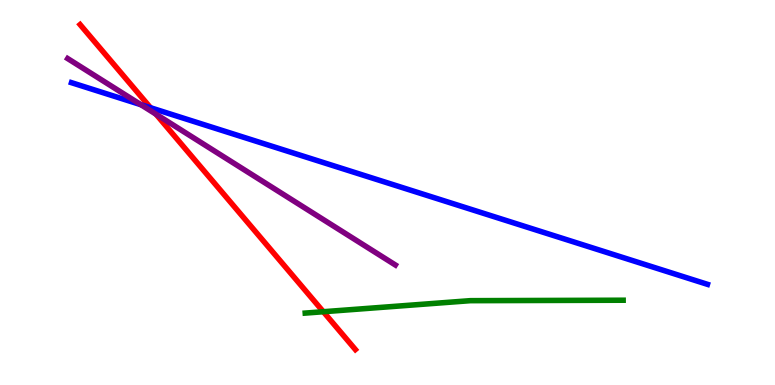[{'lines': ['blue', 'red'], 'intersections': [{'x': 1.94, 'y': 7.2}]}, {'lines': ['green', 'red'], 'intersections': [{'x': 4.17, 'y': 1.9}]}, {'lines': ['purple', 'red'], 'intersections': [{'x': 2.01, 'y': 7.03}]}, {'lines': ['blue', 'green'], 'intersections': []}, {'lines': ['blue', 'purple'], 'intersections': [{'x': 1.82, 'y': 7.28}]}, {'lines': ['green', 'purple'], 'intersections': []}]